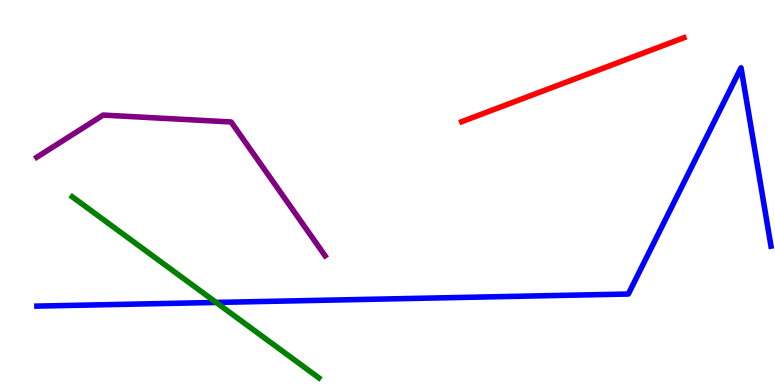[{'lines': ['blue', 'red'], 'intersections': []}, {'lines': ['green', 'red'], 'intersections': []}, {'lines': ['purple', 'red'], 'intersections': []}, {'lines': ['blue', 'green'], 'intersections': [{'x': 2.79, 'y': 2.14}]}, {'lines': ['blue', 'purple'], 'intersections': []}, {'lines': ['green', 'purple'], 'intersections': []}]